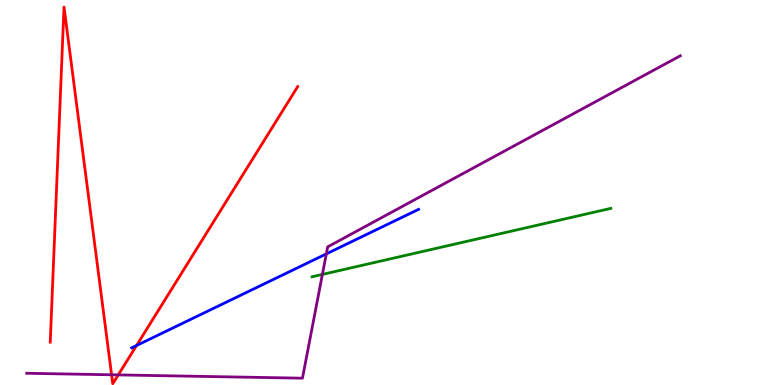[{'lines': ['blue', 'red'], 'intersections': [{'x': 1.76, 'y': 1.03}]}, {'lines': ['green', 'red'], 'intersections': []}, {'lines': ['purple', 'red'], 'intersections': [{'x': 1.44, 'y': 0.265}, {'x': 1.53, 'y': 0.262}]}, {'lines': ['blue', 'green'], 'intersections': []}, {'lines': ['blue', 'purple'], 'intersections': [{'x': 4.21, 'y': 3.41}]}, {'lines': ['green', 'purple'], 'intersections': [{'x': 4.16, 'y': 2.87}]}]